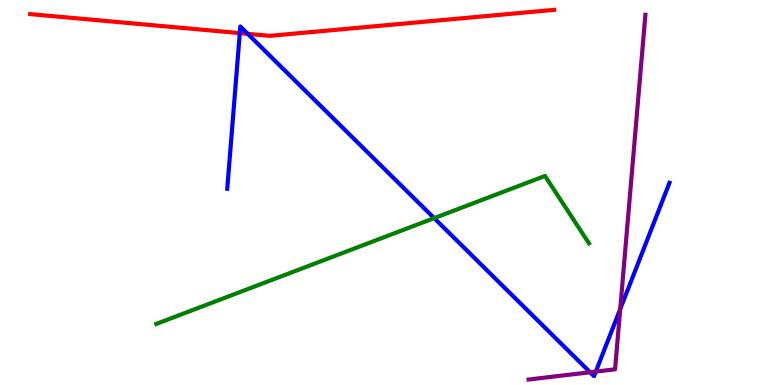[{'lines': ['blue', 'red'], 'intersections': [{'x': 3.09, 'y': 9.14}, {'x': 3.2, 'y': 9.12}]}, {'lines': ['green', 'red'], 'intersections': []}, {'lines': ['purple', 'red'], 'intersections': []}, {'lines': ['blue', 'green'], 'intersections': [{'x': 5.6, 'y': 4.33}]}, {'lines': ['blue', 'purple'], 'intersections': [{'x': 7.61, 'y': 0.331}, {'x': 7.69, 'y': 0.348}, {'x': 8.0, 'y': 1.97}]}, {'lines': ['green', 'purple'], 'intersections': []}]